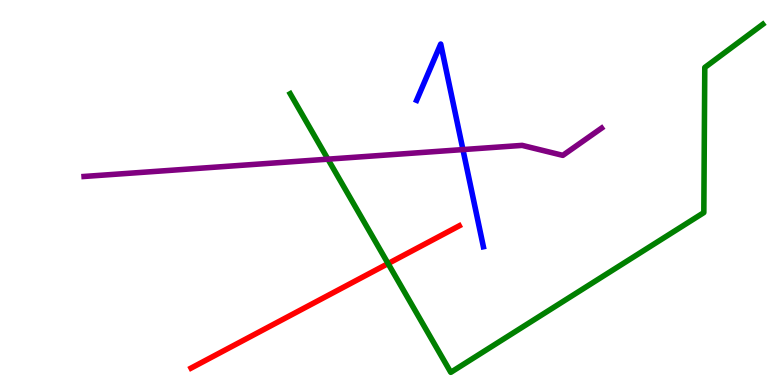[{'lines': ['blue', 'red'], 'intersections': []}, {'lines': ['green', 'red'], 'intersections': [{'x': 5.01, 'y': 3.15}]}, {'lines': ['purple', 'red'], 'intersections': []}, {'lines': ['blue', 'green'], 'intersections': []}, {'lines': ['blue', 'purple'], 'intersections': [{'x': 5.97, 'y': 6.11}]}, {'lines': ['green', 'purple'], 'intersections': [{'x': 4.23, 'y': 5.87}]}]